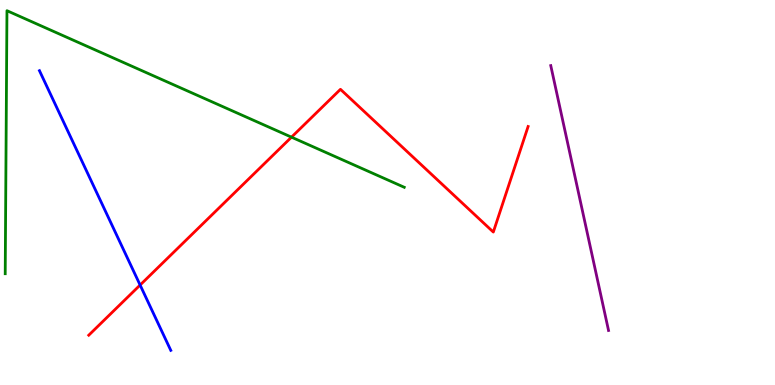[{'lines': ['blue', 'red'], 'intersections': [{'x': 1.81, 'y': 2.6}]}, {'lines': ['green', 'red'], 'intersections': [{'x': 3.76, 'y': 6.44}]}, {'lines': ['purple', 'red'], 'intersections': []}, {'lines': ['blue', 'green'], 'intersections': []}, {'lines': ['blue', 'purple'], 'intersections': []}, {'lines': ['green', 'purple'], 'intersections': []}]